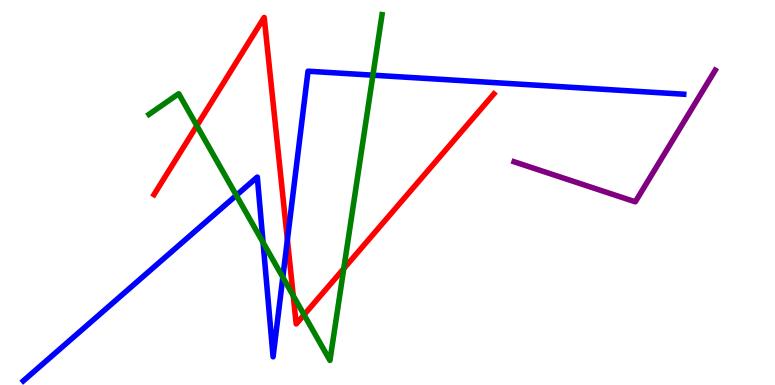[{'lines': ['blue', 'red'], 'intersections': [{'x': 3.71, 'y': 3.77}]}, {'lines': ['green', 'red'], 'intersections': [{'x': 2.54, 'y': 6.73}, {'x': 3.78, 'y': 2.32}, {'x': 3.92, 'y': 1.82}, {'x': 4.44, 'y': 3.02}]}, {'lines': ['purple', 'red'], 'intersections': []}, {'lines': ['blue', 'green'], 'intersections': [{'x': 3.05, 'y': 4.93}, {'x': 3.39, 'y': 3.7}, {'x': 3.65, 'y': 2.8}, {'x': 4.81, 'y': 8.05}]}, {'lines': ['blue', 'purple'], 'intersections': []}, {'lines': ['green', 'purple'], 'intersections': []}]